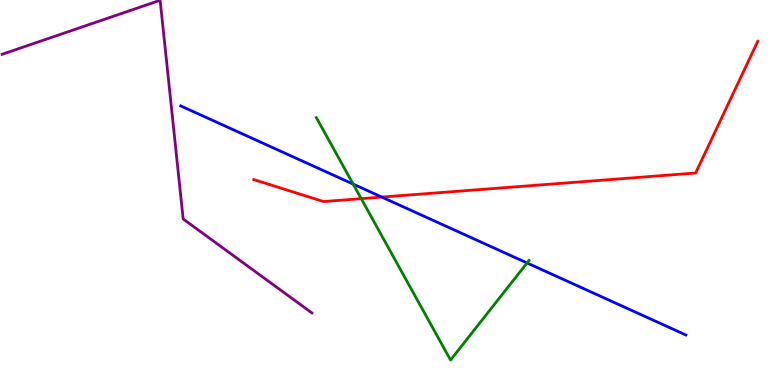[{'lines': ['blue', 'red'], 'intersections': [{'x': 4.93, 'y': 4.88}]}, {'lines': ['green', 'red'], 'intersections': [{'x': 4.66, 'y': 4.84}]}, {'lines': ['purple', 'red'], 'intersections': []}, {'lines': ['blue', 'green'], 'intersections': [{'x': 4.56, 'y': 5.22}, {'x': 6.8, 'y': 3.17}]}, {'lines': ['blue', 'purple'], 'intersections': []}, {'lines': ['green', 'purple'], 'intersections': []}]